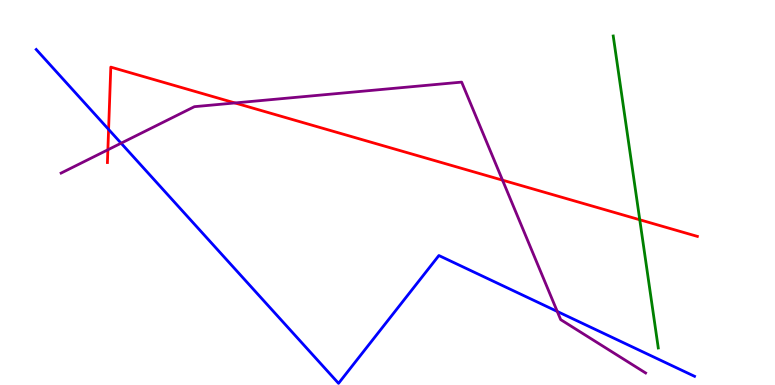[{'lines': ['blue', 'red'], 'intersections': [{'x': 1.4, 'y': 6.64}]}, {'lines': ['green', 'red'], 'intersections': [{'x': 8.25, 'y': 4.29}]}, {'lines': ['purple', 'red'], 'intersections': [{'x': 1.39, 'y': 6.11}, {'x': 3.03, 'y': 7.33}, {'x': 6.48, 'y': 5.32}]}, {'lines': ['blue', 'green'], 'intersections': []}, {'lines': ['blue', 'purple'], 'intersections': [{'x': 1.56, 'y': 6.28}, {'x': 7.19, 'y': 1.91}]}, {'lines': ['green', 'purple'], 'intersections': []}]